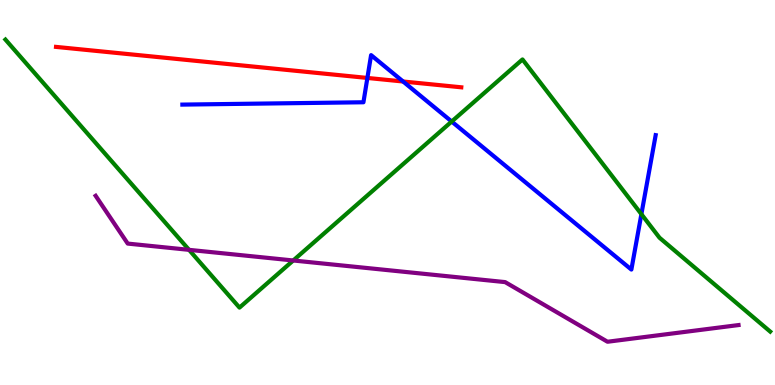[{'lines': ['blue', 'red'], 'intersections': [{'x': 4.74, 'y': 7.98}, {'x': 5.2, 'y': 7.88}]}, {'lines': ['green', 'red'], 'intersections': []}, {'lines': ['purple', 'red'], 'intersections': []}, {'lines': ['blue', 'green'], 'intersections': [{'x': 5.83, 'y': 6.84}, {'x': 8.28, 'y': 4.44}]}, {'lines': ['blue', 'purple'], 'intersections': []}, {'lines': ['green', 'purple'], 'intersections': [{'x': 2.44, 'y': 3.51}, {'x': 3.78, 'y': 3.23}]}]